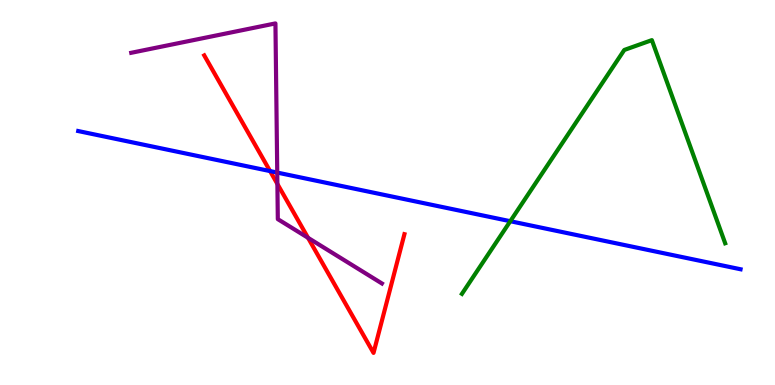[{'lines': ['blue', 'red'], 'intersections': [{'x': 3.48, 'y': 5.56}]}, {'lines': ['green', 'red'], 'intersections': []}, {'lines': ['purple', 'red'], 'intersections': [{'x': 3.58, 'y': 5.22}, {'x': 3.97, 'y': 3.82}]}, {'lines': ['blue', 'green'], 'intersections': [{'x': 6.58, 'y': 4.25}]}, {'lines': ['blue', 'purple'], 'intersections': [{'x': 3.58, 'y': 5.52}]}, {'lines': ['green', 'purple'], 'intersections': []}]